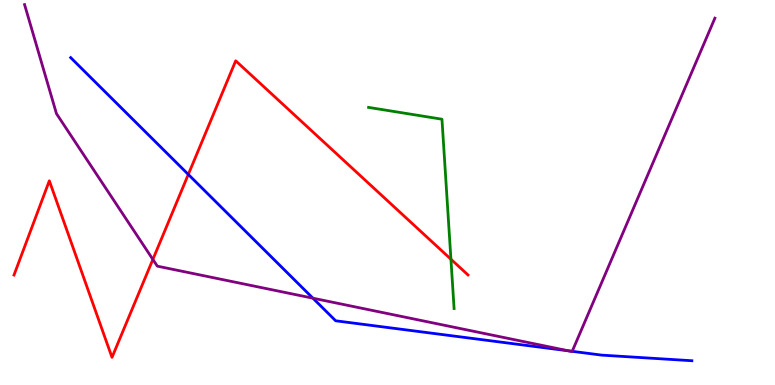[{'lines': ['blue', 'red'], 'intersections': [{'x': 2.43, 'y': 5.47}]}, {'lines': ['green', 'red'], 'intersections': [{'x': 5.82, 'y': 3.27}]}, {'lines': ['purple', 'red'], 'intersections': [{'x': 1.97, 'y': 3.26}]}, {'lines': ['blue', 'green'], 'intersections': []}, {'lines': ['blue', 'purple'], 'intersections': [{'x': 4.04, 'y': 2.25}, {'x': 7.34, 'y': 0.887}, {'x': 7.38, 'y': 0.875}]}, {'lines': ['green', 'purple'], 'intersections': []}]